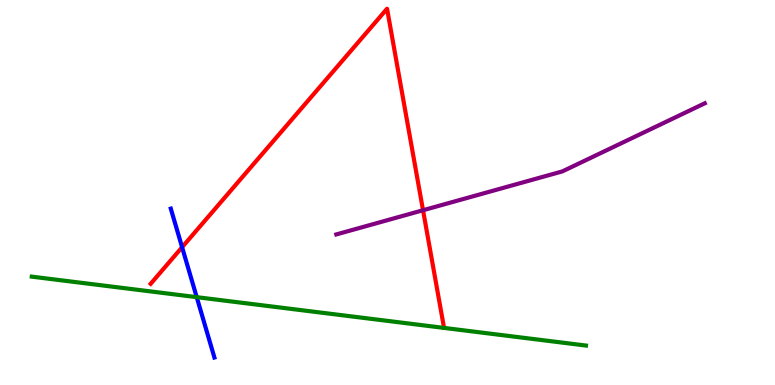[{'lines': ['blue', 'red'], 'intersections': [{'x': 2.35, 'y': 3.58}]}, {'lines': ['green', 'red'], 'intersections': []}, {'lines': ['purple', 'red'], 'intersections': [{'x': 5.46, 'y': 4.54}]}, {'lines': ['blue', 'green'], 'intersections': [{'x': 2.54, 'y': 2.28}]}, {'lines': ['blue', 'purple'], 'intersections': []}, {'lines': ['green', 'purple'], 'intersections': []}]